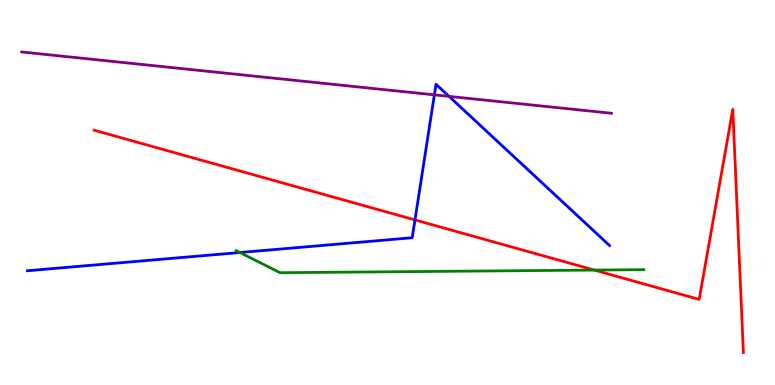[{'lines': ['blue', 'red'], 'intersections': [{'x': 5.35, 'y': 4.29}]}, {'lines': ['green', 'red'], 'intersections': [{'x': 7.67, 'y': 2.99}]}, {'lines': ['purple', 'red'], 'intersections': []}, {'lines': ['blue', 'green'], 'intersections': [{'x': 3.1, 'y': 3.44}]}, {'lines': ['blue', 'purple'], 'intersections': [{'x': 5.6, 'y': 7.54}, {'x': 5.79, 'y': 7.5}]}, {'lines': ['green', 'purple'], 'intersections': []}]